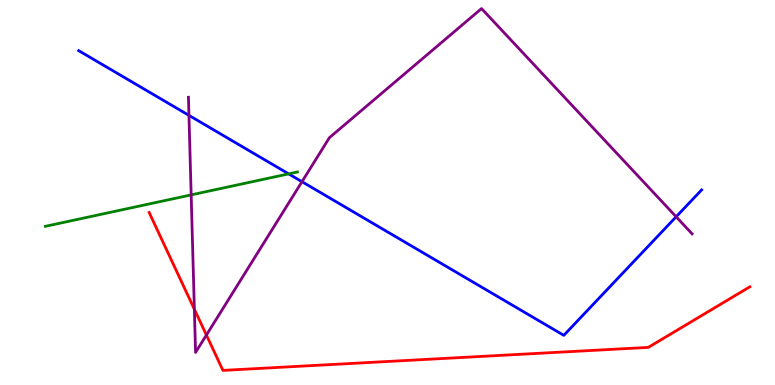[{'lines': ['blue', 'red'], 'intersections': []}, {'lines': ['green', 'red'], 'intersections': []}, {'lines': ['purple', 'red'], 'intersections': [{'x': 2.51, 'y': 1.97}, {'x': 2.66, 'y': 1.3}]}, {'lines': ['blue', 'green'], 'intersections': [{'x': 3.72, 'y': 5.48}]}, {'lines': ['blue', 'purple'], 'intersections': [{'x': 2.44, 'y': 7.0}, {'x': 3.9, 'y': 5.28}, {'x': 8.72, 'y': 4.37}]}, {'lines': ['green', 'purple'], 'intersections': [{'x': 2.47, 'y': 4.94}]}]